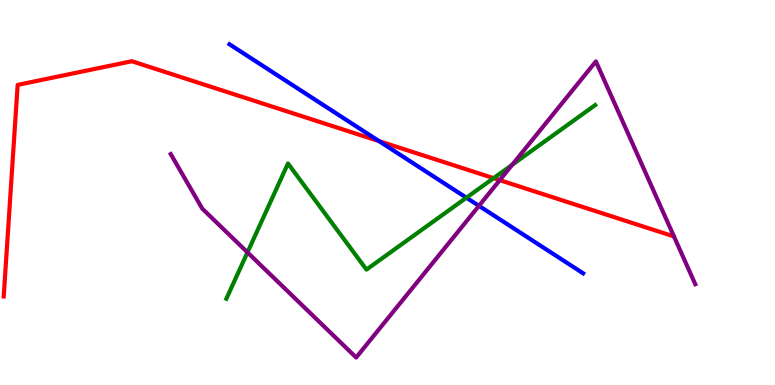[{'lines': ['blue', 'red'], 'intersections': [{'x': 4.89, 'y': 6.33}]}, {'lines': ['green', 'red'], 'intersections': [{'x': 6.37, 'y': 5.37}]}, {'lines': ['purple', 'red'], 'intersections': [{'x': 6.45, 'y': 5.32}]}, {'lines': ['blue', 'green'], 'intersections': [{'x': 6.02, 'y': 4.86}]}, {'lines': ['blue', 'purple'], 'intersections': [{'x': 6.18, 'y': 4.65}]}, {'lines': ['green', 'purple'], 'intersections': [{'x': 3.19, 'y': 3.44}, {'x': 6.61, 'y': 5.72}]}]